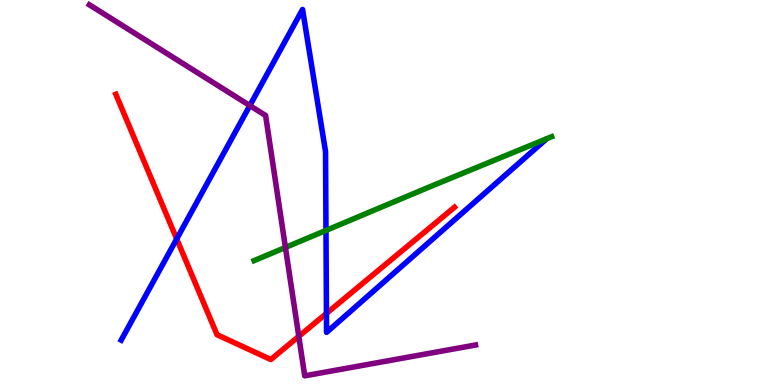[{'lines': ['blue', 'red'], 'intersections': [{'x': 2.28, 'y': 3.79}, {'x': 4.21, 'y': 1.86}]}, {'lines': ['green', 'red'], 'intersections': []}, {'lines': ['purple', 'red'], 'intersections': [{'x': 3.86, 'y': 1.26}]}, {'lines': ['blue', 'green'], 'intersections': [{'x': 4.21, 'y': 4.02}]}, {'lines': ['blue', 'purple'], 'intersections': [{'x': 3.22, 'y': 7.26}]}, {'lines': ['green', 'purple'], 'intersections': [{'x': 3.68, 'y': 3.57}]}]